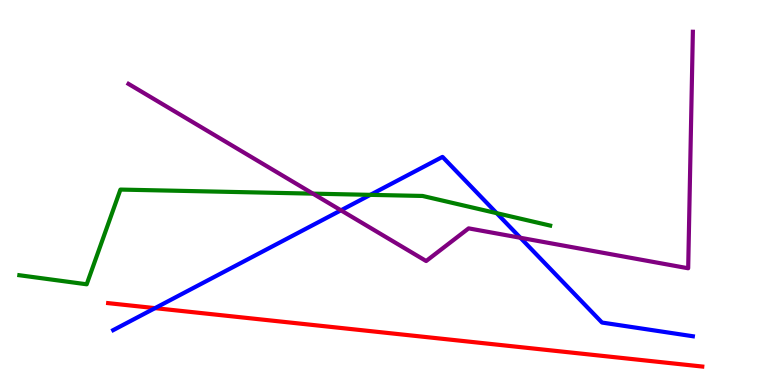[{'lines': ['blue', 'red'], 'intersections': [{'x': 2.0, 'y': 2.0}]}, {'lines': ['green', 'red'], 'intersections': []}, {'lines': ['purple', 'red'], 'intersections': []}, {'lines': ['blue', 'green'], 'intersections': [{'x': 4.78, 'y': 4.94}, {'x': 6.41, 'y': 4.46}]}, {'lines': ['blue', 'purple'], 'intersections': [{'x': 4.4, 'y': 4.54}, {'x': 6.71, 'y': 3.82}]}, {'lines': ['green', 'purple'], 'intersections': [{'x': 4.04, 'y': 4.97}]}]